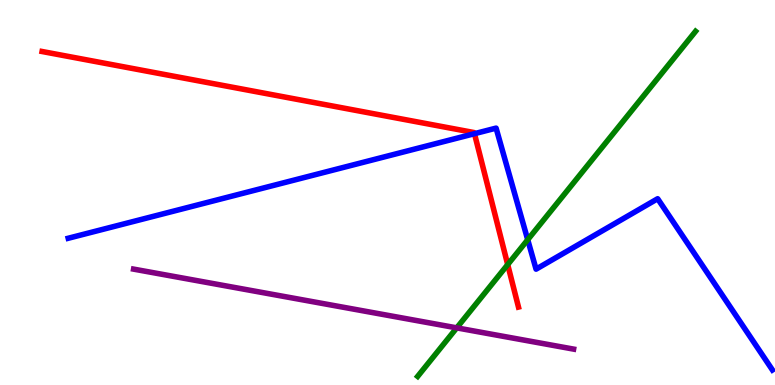[{'lines': ['blue', 'red'], 'intersections': [{'x': 6.12, 'y': 6.53}]}, {'lines': ['green', 'red'], 'intersections': [{'x': 6.55, 'y': 3.13}]}, {'lines': ['purple', 'red'], 'intersections': []}, {'lines': ['blue', 'green'], 'intersections': [{'x': 6.81, 'y': 3.77}]}, {'lines': ['blue', 'purple'], 'intersections': []}, {'lines': ['green', 'purple'], 'intersections': [{'x': 5.89, 'y': 1.48}]}]